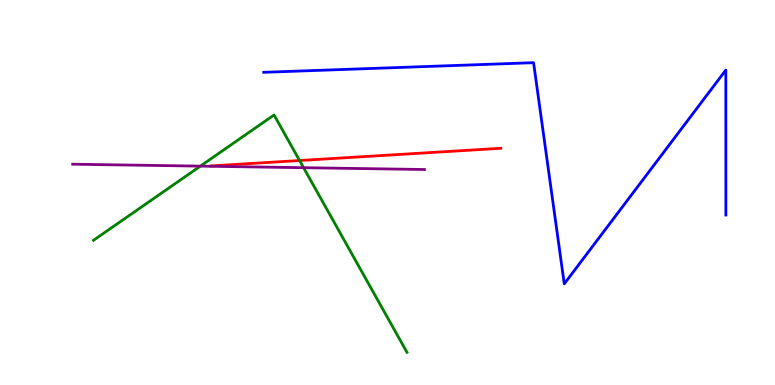[{'lines': ['blue', 'red'], 'intersections': []}, {'lines': ['green', 'red'], 'intersections': [{'x': 3.87, 'y': 5.83}]}, {'lines': ['purple', 'red'], 'intersections': []}, {'lines': ['blue', 'green'], 'intersections': []}, {'lines': ['blue', 'purple'], 'intersections': []}, {'lines': ['green', 'purple'], 'intersections': [{'x': 2.59, 'y': 5.68}, {'x': 3.92, 'y': 5.64}]}]